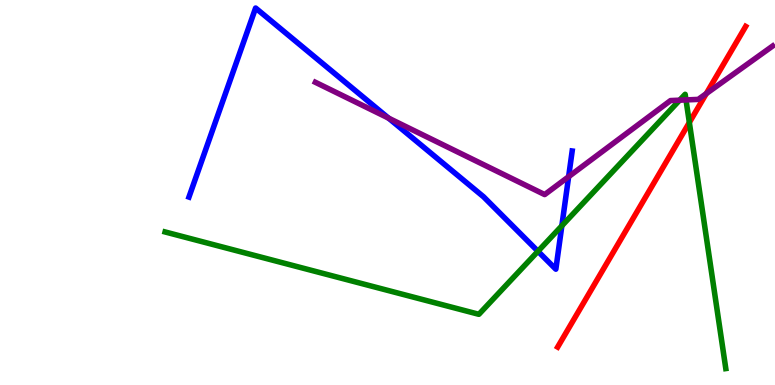[{'lines': ['blue', 'red'], 'intersections': []}, {'lines': ['green', 'red'], 'intersections': [{'x': 8.89, 'y': 6.82}]}, {'lines': ['purple', 'red'], 'intersections': [{'x': 9.11, 'y': 7.57}]}, {'lines': ['blue', 'green'], 'intersections': [{'x': 6.94, 'y': 3.47}, {'x': 7.25, 'y': 4.13}]}, {'lines': ['blue', 'purple'], 'intersections': [{'x': 5.01, 'y': 6.93}, {'x': 7.34, 'y': 5.41}]}, {'lines': ['green', 'purple'], 'intersections': [{'x': 8.77, 'y': 7.4}, {'x': 8.85, 'y': 7.4}]}]